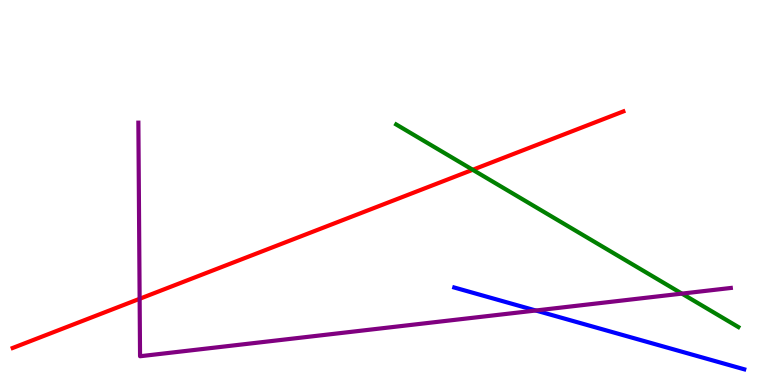[{'lines': ['blue', 'red'], 'intersections': []}, {'lines': ['green', 'red'], 'intersections': [{'x': 6.1, 'y': 5.59}]}, {'lines': ['purple', 'red'], 'intersections': [{'x': 1.8, 'y': 2.24}]}, {'lines': ['blue', 'green'], 'intersections': []}, {'lines': ['blue', 'purple'], 'intersections': [{'x': 6.91, 'y': 1.93}]}, {'lines': ['green', 'purple'], 'intersections': [{'x': 8.8, 'y': 2.37}]}]